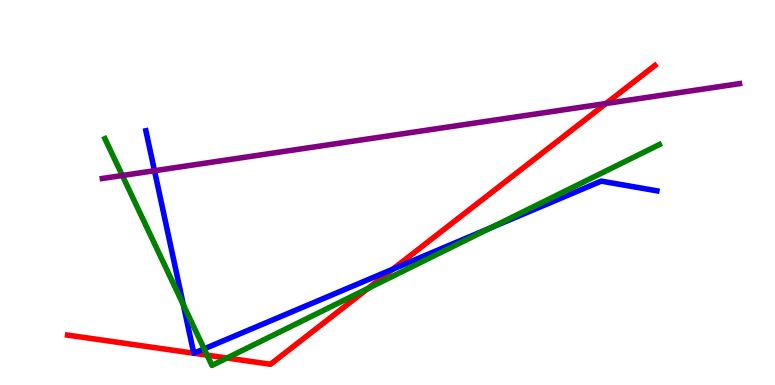[{'lines': ['blue', 'red'], 'intersections': [{'x': 2.5, 'y': 0.825}, {'x': 2.5, 'y': 0.825}, {'x': 5.07, 'y': 3.01}]}, {'lines': ['green', 'red'], 'intersections': [{'x': 2.67, 'y': 0.775}, {'x': 2.93, 'y': 0.701}, {'x': 4.75, 'y': 2.51}]}, {'lines': ['purple', 'red'], 'intersections': [{'x': 7.82, 'y': 7.31}]}, {'lines': ['blue', 'green'], 'intersections': [{'x': 2.37, 'y': 2.08}, {'x': 2.63, 'y': 0.938}, {'x': 6.33, 'y': 4.08}]}, {'lines': ['blue', 'purple'], 'intersections': [{'x': 1.99, 'y': 5.57}]}, {'lines': ['green', 'purple'], 'intersections': [{'x': 1.58, 'y': 5.44}]}]